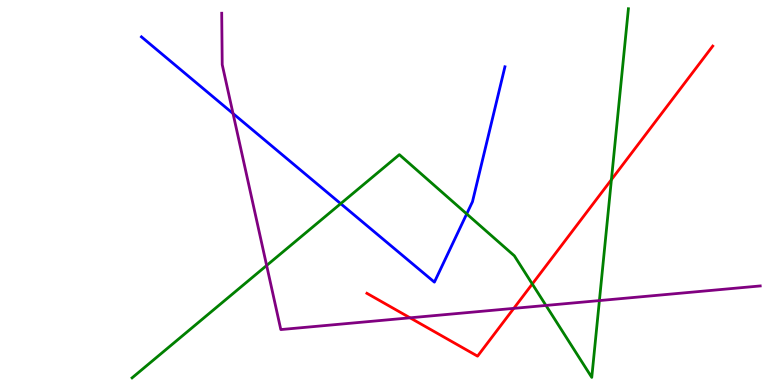[{'lines': ['blue', 'red'], 'intersections': []}, {'lines': ['green', 'red'], 'intersections': [{'x': 6.87, 'y': 2.62}, {'x': 7.89, 'y': 5.33}]}, {'lines': ['purple', 'red'], 'intersections': [{'x': 5.29, 'y': 1.75}, {'x': 6.63, 'y': 1.99}]}, {'lines': ['blue', 'green'], 'intersections': [{'x': 4.4, 'y': 4.71}, {'x': 6.02, 'y': 4.44}]}, {'lines': ['blue', 'purple'], 'intersections': [{'x': 3.01, 'y': 7.05}]}, {'lines': ['green', 'purple'], 'intersections': [{'x': 3.44, 'y': 3.1}, {'x': 7.04, 'y': 2.07}, {'x': 7.73, 'y': 2.19}]}]